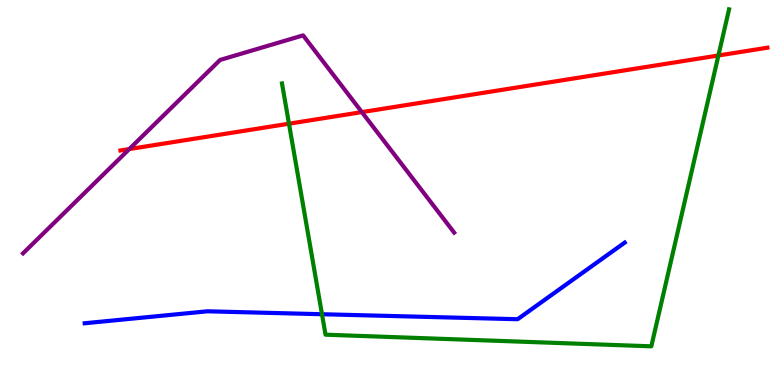[{'lines': ['blue', 'red'], 'intersections': []}, {'lines': ['green', 'red'], 'intersections': [{'x': 3.73, 'y': 6.79}, {'x': 9.27, 'y': 8.56}]}, {'lines': ['purple', 'red'], 'intersections': [{'x': 1.67, 'y': 6.13}, {'x': 4.67, 'y': 7.09}]}, {'lines': ['blue', 'green'], 'intersections': [{'x': 4.15, 'y': 1.84}]}, {'lines': ['blue', 'purple'], 'intersections': []}, {'lines': ['green', 'purple'], 'intersections': []}]